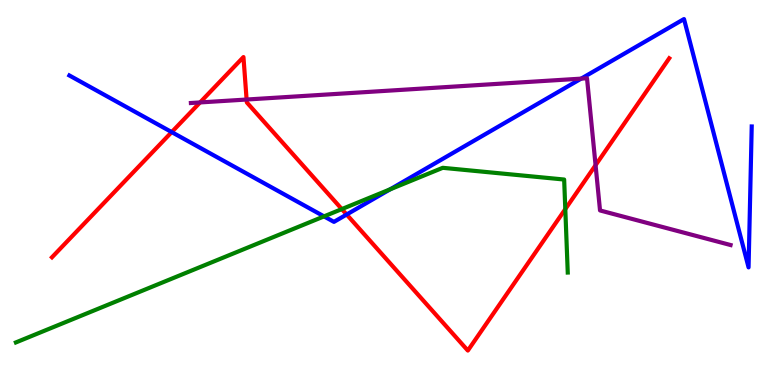[{'lines': ['blue', 'red'], 'intersections': [{'x': 2.22, 'y': 6.57}, {'x': 4.47, 'y': 4.43}]}, {'lines': ['green', 'red'], 'intersections': [{'x': 4.41, 'y': 4.57}, {'x': 7.29, 'y': 4.57}]}, {'lines': ['purple', 'red'], 'intersections': [{'x': 2.58, 'y': 7.34}, {'x': 3.18, 'y': 7.41}, {'x': 7.68, 'y': 5.71}]}, {'lines': ['blue', 'green'], 'intersections': [{'x': 4.18, 'y': 4.38}, {'x': 5.03, 'y': 5.08}]}, {'lines': ['blue', 'purple'], 'intersections': [{'x': 7.5, 'y': 7.96}]}, {'lines': ['green', 'purple'], 'intersections': []}]